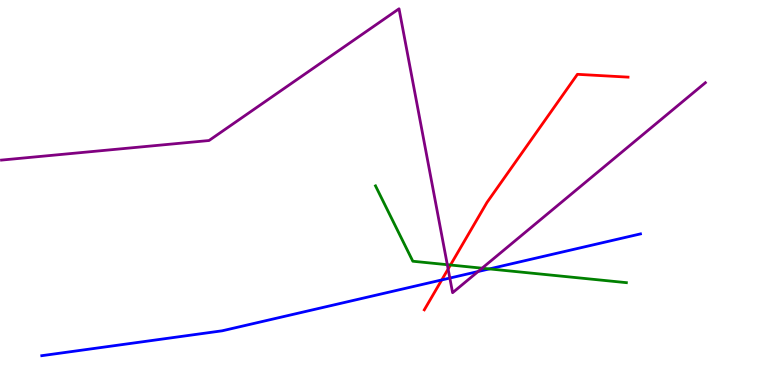[{'lines': ['blue', 'red'], 'intersections': [{'x': 5.7, 'y': 2.73}]}, {'lines': ['green', 'red'], 'intersections': [{'x': 5.81, 'y': 3.12}]}, {'lines': ['purple', 'red'], 'intersections': [{'x': 5.78, 'y': 3.01}]}, {'lines': ['blue', 'green'], 'intersections': [{'x': 6.31, 'y': 3.02}]}, {'lines': ['blue', 'purple'], 'intersections': [{'x': 5.8, 'y': 2.78}, {'x': 6.17, 'y': 2.95}]}, {'lines': ['green', 'purple'], 'intersections': [{'x': 5.77, 'y': 3.12}, {'x': 6.22, 'y': 3.03}]}]